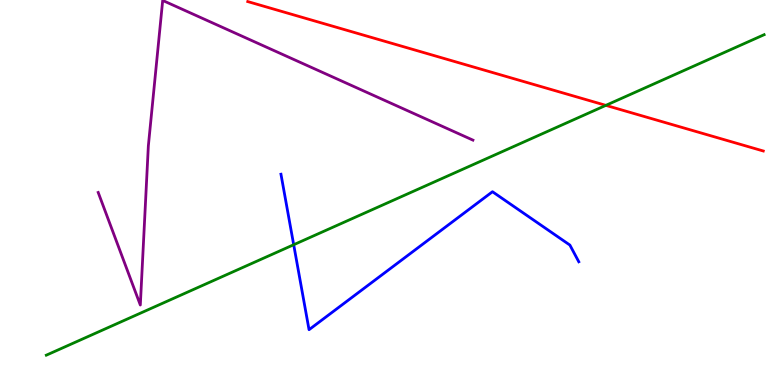[{'lines': ['blue', 'red'], 'intersections': []}, {'lines': ['green', 'red'], 'intersections': [{'x': 7.82, 'y': 7.26}]}, {'lines': ['purple', 'red'], 'intersections': []}, {'lines': ['blue', 'green'], 'intersections': [{'x': 3.79, 'y': 3.64}]}, {'lines': ['blue', 'purple'], 'intersections': []}, {'lines': ['green', 'purple'], 'intersections': []}]